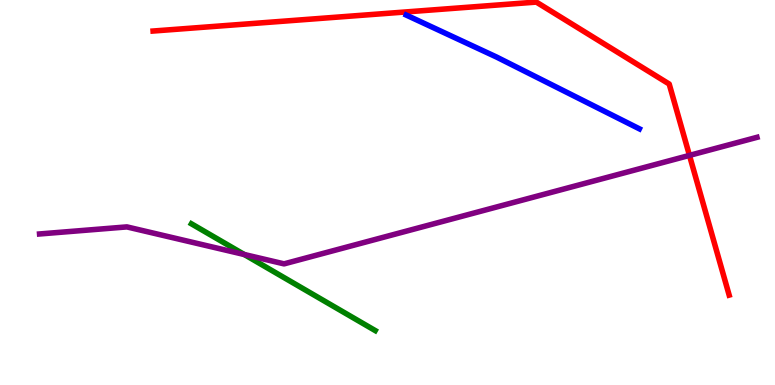[{'lines': ['blue', 'red'], 'intersections': []}, {'lines': ['green', 'red'], 'intersections': []}, {'lines': ['purple', 'red'], 'intersections': [{'x': 8.9, 'y': 5.96}]}, {'lines': ['blue', 'green'], 'intersections': []}, {'lines': ['blue', 'purple'], 'intersections': []}, {'lines': ['green', 'purple'], 'intersections': [{'x': 3.15, 'y': 3.39}]}]